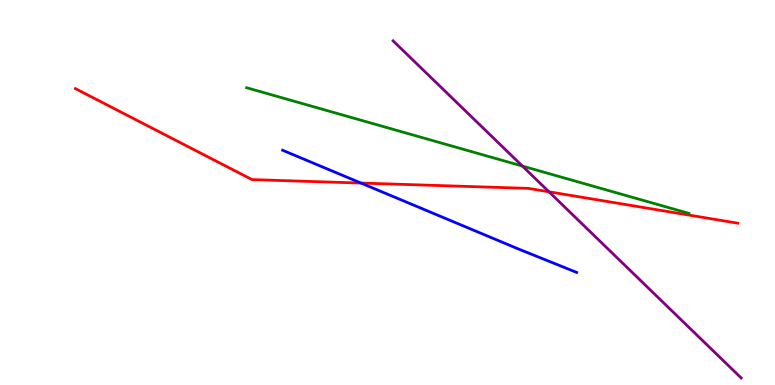[{'lines': ['blue', 'red'], 'intersections': [{'x': 4.66, 'y': 5.25}]}, {'lines': ['green', 'red'], 'intersections': []}, {'lines': ['purple', 'red'], 'intersections': [{'x': 7.08, 'y': 5.02}]}, {'lines': ['blue', 'green'], 'intersections': []}, {'lines': ['blue', 'purple'], 'intersections': []}, {'lines': ['green', 'purple'], 'intersections': [{'x': 6.74, 'y': 5.69}]}]